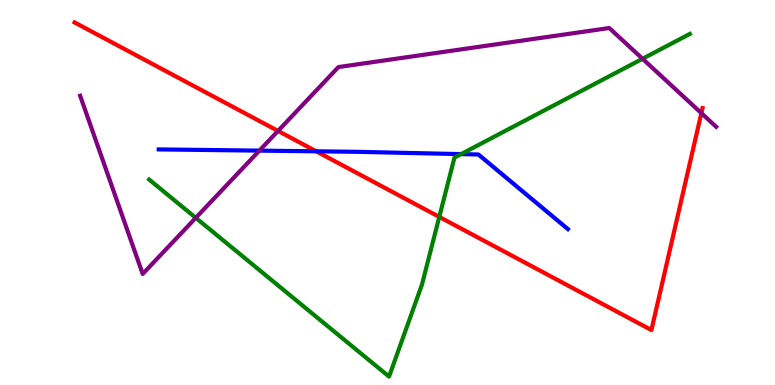[{'lines': ['blue', 'red'], 'intersections': [{'x': 4.08, 'y': 6.07}]}, {'lines': ['green', 'red'], 'intersections': [{'x': 5.67, 'y': 4.37}]}, {'lines': ['purple', 'red'], 'intersections': [{'x': 3.59, 'y': 6.6}, {'x': 9.05, 'y': 7.06}]}, {'lines': ['blue', 'green'], 'intersections': [{'x': 5.95, 'y': 6.0}]}, {'lines': ['blue', 'purple'], 'intersections': [{'x': 3.35, 'y': 6.09}]}, {'lines': ['green', 'purple'], 'intersections': [{'x': 2.53, 'y': 4.34}, {'x': 8.29, 'y': 8.47}]}]